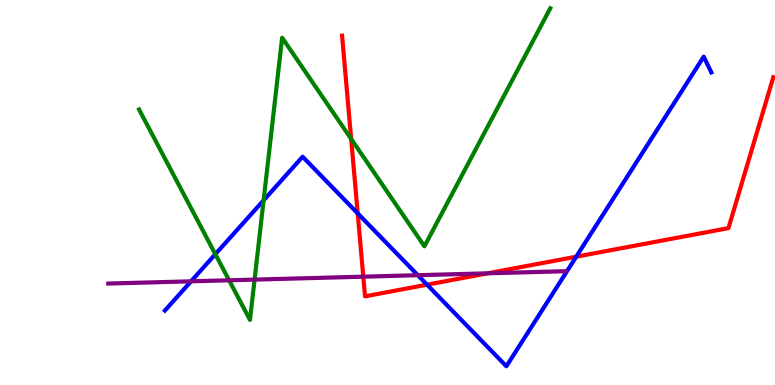[{'lines': ['blue', 'red'], 'intersections': [{'x': 4.62, 'y': 4.46}, {'x': 5.51, 'y': 2.61}, {'x': 7.44, 'y': 3.33}]}, {'lines': ['green', 'red'], 'intersections': [{'x': 4.53, 'y': 6.39}]}, {'lines': ['purple', 'red'], 'intersections': [{'x': 4.69, 'y': 2.81}, {'x': 6.29, 'y': 2.9}]}, {'lines': ['blue', 'green'], 'intersections': [{'x': 2.78, 'y': 3.4}, {'x': 3.4, 'y': 4.8}]}, {'lines': ['blue', 'purple'], 'intersections': [{'x': 2.47, 'y': 2.69}, {'x': 5.39, 'y': 2.85}]}, {'lines': ['green', 'purple'], 'intersections': [{'x': 2.96, 'y': 2.72}, {'x': 3.28, 'y': 2.74}]}]